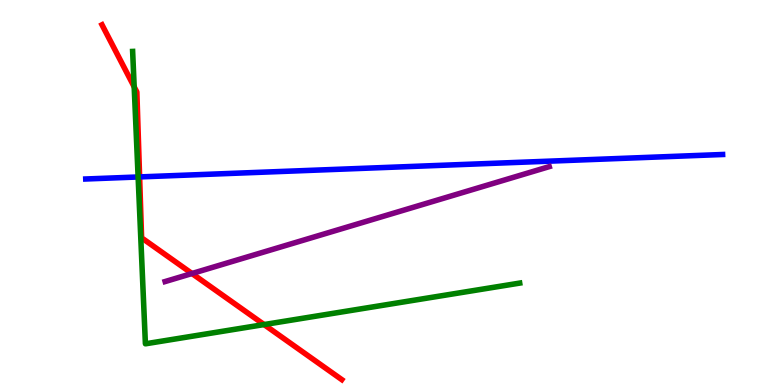[{'lines': ['blue', 'red'], 'intersections': [{'x': 1.8, 'y': 5.4}]}, {'lines': ['green', 'red'], 'intersections': [{'x': 1.73, 'y': 7.74}, {'x': 3.41, 'y': 1.57}]}, {'lines': ['purple', 'red'], 'intersections': [{'x': 2.48, 'y': 2.9}]}, {'lines': ['blue', 'green'], 'intersections': [{'x': 1.78, 'y': 5.4}]}, {'lines': ['blue', 'purple'], 'intersections': []}, {'lines': ['green', 'purple'], 'intersections': []}]